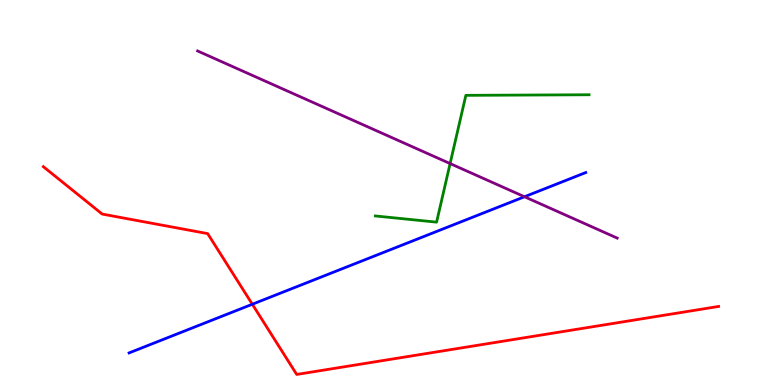[{'lines': ['blue', 'red'], 'intersections': [{'x': 3.26, 'y': 2.1}]}, {'lines': ['green', 'red'], 'intersections': []}, {'lines': ['purple', 'red'], 'intersections': []}, {'lines': ['blue', 'green'], 'intersections': []}, {'lines': ['blue', 'purple'], 'intersections': [{'x': 6.77, 'y': 4.89}]}, {'lines': ['green', 'purple'], 'intersections': [{'x': 5.81, 'y': 5.75}]}]